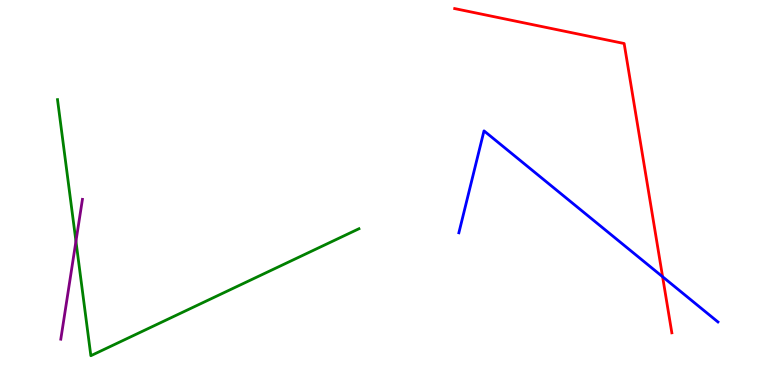[{'lines': ['blue', 'red'], 'intersections': [{'x': 8.55, 'y': 2.81}]}, {'lines': ['green', 'red'], 'intersections': []}, {'lines': ['purple', 'red'], 'intersections': []}, {'lines': ['blue', 'green'], 'intersections': []}, {'lines': ['blue', 'purple'], 'intersections': []}, {'lines': ['green', 'purple'], 'intersections': [{'x': 0.98, 'y': 3.73}]}]